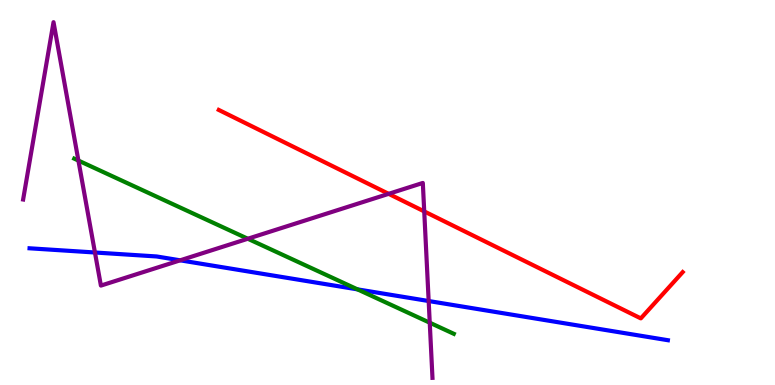[{'lines': ['blue', 'red'], 'intersections': []}, {'lines': ['green', 'red'], 'intersections': []}, {'lines': ['purple', 'red'], 'intersections': [{'x': 5.01, 'y': 4.97}, {'x': 5.47, 'y': 4.51}]}, {'lines': ['blue', 'green'], 'intersections': [{'x': 4.61, 'y': 2.48}]}, {'lines': ['blue', 'purple'], 'intersections': [{'x': 1.23, 'y': 3.44}, {'x': 2.32, 'y': 3.24}, {'x': 5.53, 'y': 2.18}]}, {'lines': ['green', 'purple'], 'intersections': [{'x': 1.01, 'y': 5.83}, {'x': 3.2, 'y': 3.8}, {'x': 5.55, 'y': 1.62}]}]